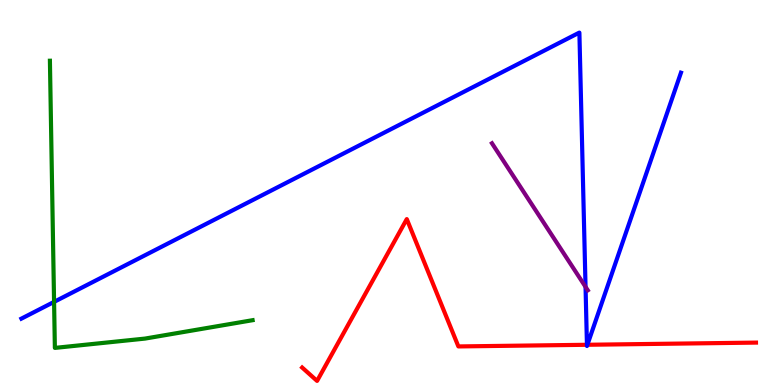[{'lines': ['blue', 'red'], 'intersections': [{'x': 7.57, 'y': 1.04}, {'x': 7.58, 'y': 1.04}]}, {'lines': ['green', 'red'], 'intersections': []}, {'lines': ['purple', 'red'], 'intersections': []}, {'lines': ['blue', 'green'], 'intersections': [{'x': 0.698, 'y': 2.16}]}, {'lines': ['blue', 'purple'], 'intersections': [{'x': 7.56, 'y': 2.55}]}, {'lines': ['green', 'purple'], 'intersections': []}]